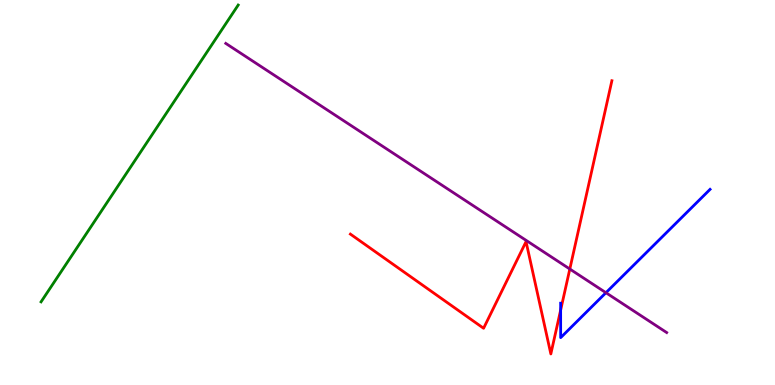[{'lines': ['blue', 'red'], 'intersections': [{'x': 7.23, 'y': 1.95}]}, {'lines': ['green', 'red'], 'intersections': []}, {'lines': ['purple', 'red'], 'intersections': [{'x': 7.35, 'y': 3.01}]}, {'lines': ['blue', 'green'], 'intersections': []}, {'lines': ['blue', 'purple'], 'intersections': [{'x': 7.82, 'y': 2.4}]}, {'lines': ['green', 'purple'], 'intersections': []}]